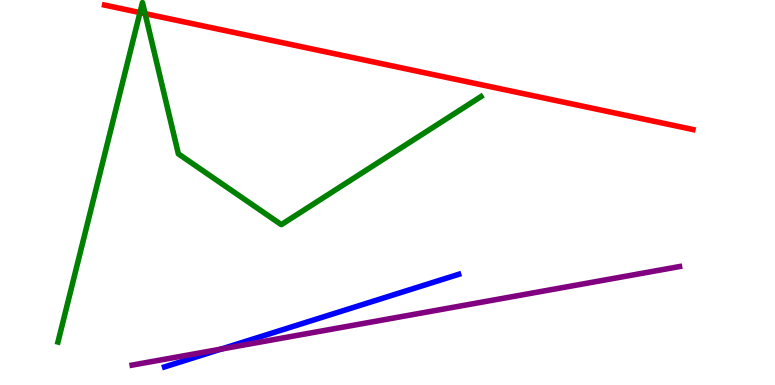[{'lines': ['blue', 'red'], 'intersections': []}, {'lines': ['green', 'red'], 'intersections': [{'x': 1.81, 'y': 9.67}, {'x': 1.87, 'y': 9.65}]}, {'lines': ['purple', 'red'], 'intersections': []}, {'lines': ['blue', 'green'], 'intersections': []}, {'lines': ['blue', 'purple'], 'intersections': [{'x': 2.85, 'y': 0.933}]}, {'lines': ['green', 'purple'], 'intersections': []}]